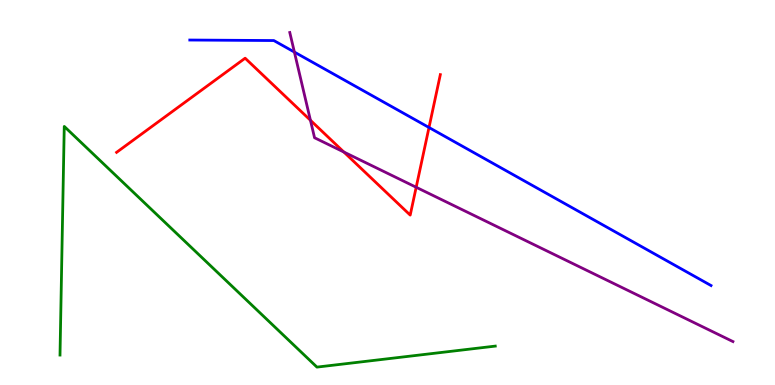[{'lines': ['blue', 'red'], 'intersections': [{'x': 5.54, 'y': 6.69}]}, {'lines': ['green', 'red'], 'intersections': []}, {'lines': ['purple', 'red'], 'intersections': [{'x': 4.01, 'y': 6.88}, {'x': 4.44, 'y': 6.05}, {'x': 5.37, 'y': 5.14}]}, {'lines': ['blue', 'green'], 'intersections': []}, {'lines': ['blue', 'purple'], 'intersections': [{'x': 3.8, 'y': 8.65}]}, {'lines': ['green', 'purple'], 'intersections': []}]